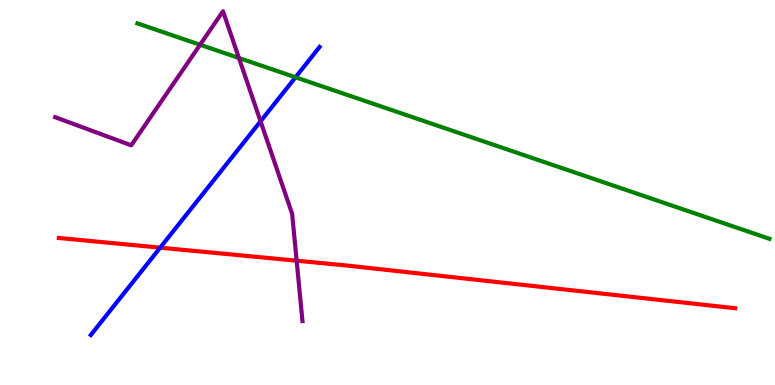[{'lines': ['blue', 'red'], 'intersections': [{'x': 2.07, 'y': 3.57}]}, {'lines': ['green', 'red'], 'intersections': []}, {'lines': ['purple', 'red'], 'intersections': [{'x': 3.83, 'y': 3.23}]}, {'lines': ['blue', 'green'], 'intersections': [{'x': 3.81, 'y': 7.99}]}, {'lines': ['blue', 'purple'], 'intersections': [{'x': 3.36, 'y': 6.85}]}, {'lines': ['green', 'purple'], 'intersections': [{'x': 2.58, 'y': 8.84}, {'x': 3.08, 'y': 8.49}]}]